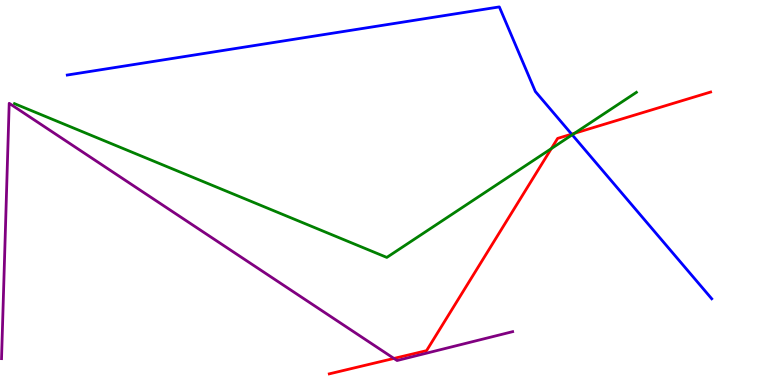[{'lines': ['blue', 'red'], 'intersections': [{'x': 7.38, 'y': 6.52}]}, {'lines': ['green', 'red'], 'intersections': [{'x': 7.11, 'y': 6.14}, {'x': 7.41, 'y': 6.54}]}, {'lines': ['purple', 'red'], 'intersections': [{'x': 5.08, 'y': 0.69}]}, {'lines': ['blue', 'green'], 'intersections': [{'x': 7.38, 'y': 6.5}]}, {'lines': ['blue', 'purple'], 'intersections': []}, {'lines': ['green', 'purple'], 'intersections': []}]